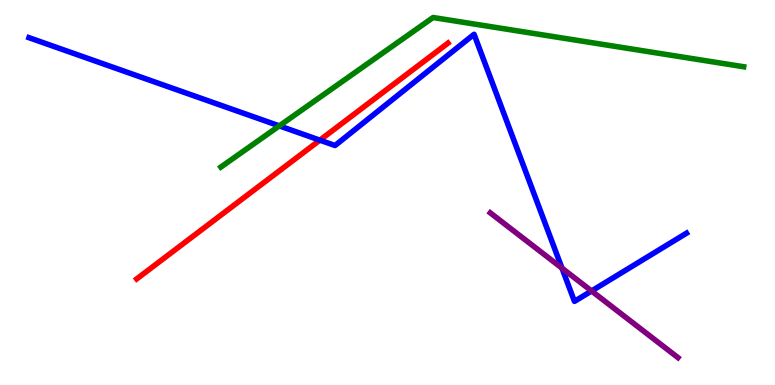[{'lines': ['blue', 'red'], 'intersections': [{'x': 4.13, 'y': 6.36}]}, {'lines': ['green', 'red'], 'intersections': []}, {'lines': ['purple', 'red'], 'intersections': []}, {'lines': ['blue', 'green'], 'intersections': [{'x': 3.6, 'y': 6.73}]}, {'lines': ['blue', 'purple'], 'intersections': [{'x': 7.25, 'y': 3.04}, {'x': 7.63, 'y': 2.44}]}, {'lines': ['green', 'purple'], 'intersections': []}]